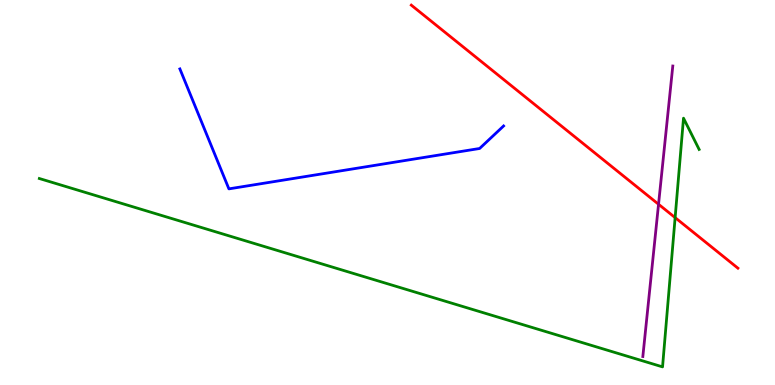[{'lines': ['blue', 'red'], 'intersections': []}, {'lines': ['green', 'red'], 'intersections': [{'x': 8.71, 'y': 4.35}]}, {'lines': ['purple', 'red'], 'intersections': [{'x': 8.5, 'y': 4.69}]}, {'lines': ['blue', 'green'], 'intersections': []}, {'lines': ['blue', 'purple'], 'intersections': []}, {'lines': ['green', 'purple'], 'intersections': []}]